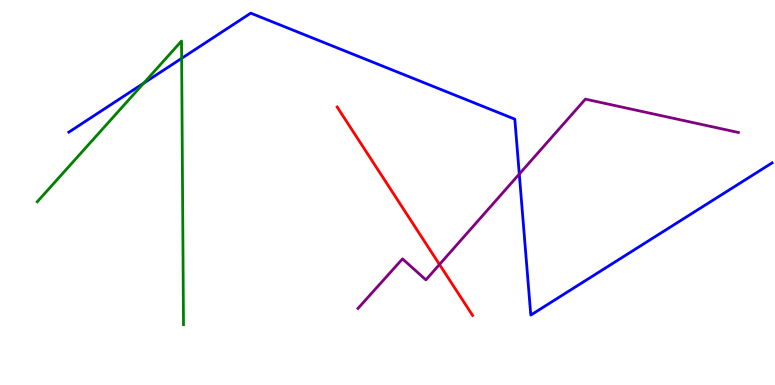[{'lines': ['blue', 'red'], 'intersections': []}, {'lines': ['green', 'red'], 'intersections': []}, {'lines': ['purple', 'red'], 'intersections': [{'x': 5.67, 'y': 3.13}]}, {'lines': ['blue', 'green'], 'intersections': [{'x': 1.85, 'y': 7.84}, {'x': 2.34, 'y': 8.48}]}, {'lines': ['blue', 'purple'], 'intersections': [{'x': 6.7, 'y': 5.48}]}, {'lines': ['green', 'purple'], 'intersections': []}]